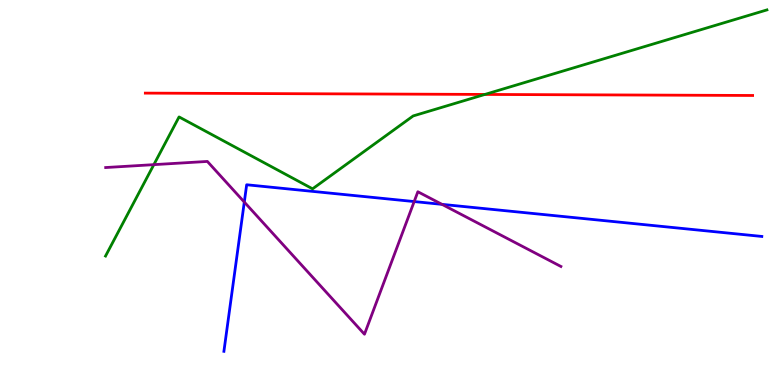[{'lines': ['blue', 'red'], 'intersections': []}, {'lines': ['green', 'red'], 'intersections': [{'x': 6.26, 'y': 7.55}]}, {'lines': ['purple', 'red'], 'intersections': []}, {'lines': ['blue', 'green'], 'intersections': []}, {'lines': ['blue', 'purple'], 'intersections': [{'x': 3.15, 'y': 4.75}, {'x': 5.34, 'y': 4.76}, {'x': 5.7, 'y': 4.69}]}, {'lines': ['green', 'purple'], 'intersections': [{'x': 1.99, 'y': 5.72}]}]